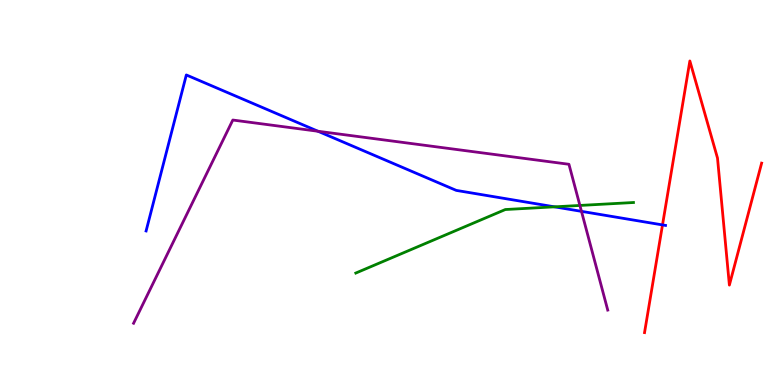[{'lines': ['blue', 'red'], 'intersections': [{'x': 8.55, 'y': 4.16}]}, {'lines': ['green', 'red'], 'intersections': []}, {'lines': ['purple', 'red'], 'intersections': []}, {'lines': ['blue', 'green'], 'intersections': [{'x': 7.16, 'y': 4.63}]}, {'lines': ['blue', 'purple'], 'intersections': [{'x': 4.1, 'y': 6.59}, {'x': 7.5, 'y': 4.51}]}, {'lines': ['green', 'purple'], 'intersections': [{'x': 7.48, 'y': 4.66}]}]